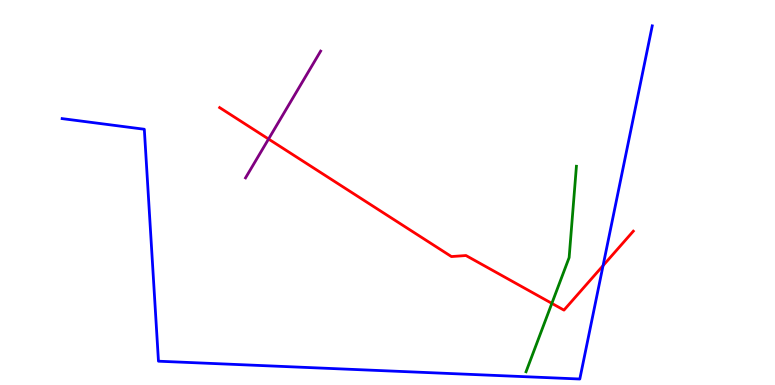[{'lines': ['blue', 'red'], 'intersections': [{'x': 7.78, 'y': 3.1}]}, {'lines': ['green', 'red'], 'intersections': [{'x': 7.12, 'y': 2.12}]}, {'lines': ['purple', 'red'], 'intersections': [{'x': 3.47, 'y': 6.39}]}, {'lines': ['blue', 'green'], 'intersections': []}, {'lines': ['blue', 'purple'], 'intersections': []}, {'lines': ['green', 'purple'], 'intersections': []}]